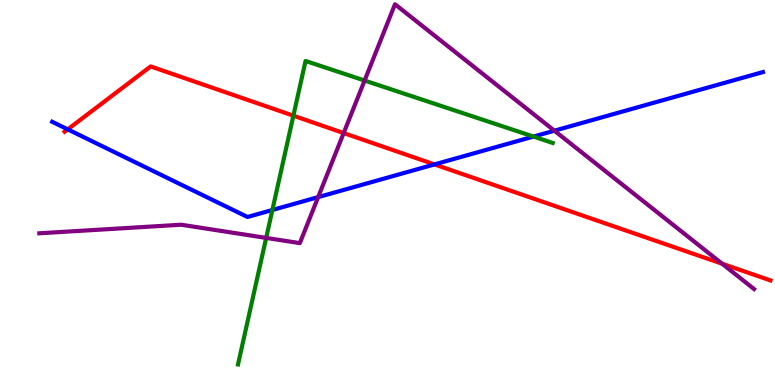[{'lines': ['blue', 'red'], 'intersections': [{'x': 0.874, 'y': 6.64}, {'x': 5.61, 'y': 5.73}]}, {'lines': ['green', 'red'], 'intersections': [{'x': 3.79, 'y': 6.99}]}, {'lines': ['purple', 'red'], 'intersections': [{'x': 4.43, 'y': 6.54}, {'x': 9.32, 'y': 3.15}]}, {'lines': ['blue', 'green'], 'intersections': [{'x': 3.51, 'y': 4.55}, {'x': 6.88, 'y': 6.45}]}, {'lines': ['blue', 'purple'], 'intersections': [{'x': 4.11, 'y': 4.88}, {'x': 7.15, 'y': 6.61}]}, {'lines': ['green', 'purple'], 'intersections': [{'x': 3.43, 'y': 3.82}, {'x': 4.7, 'y': 7.91}]}]